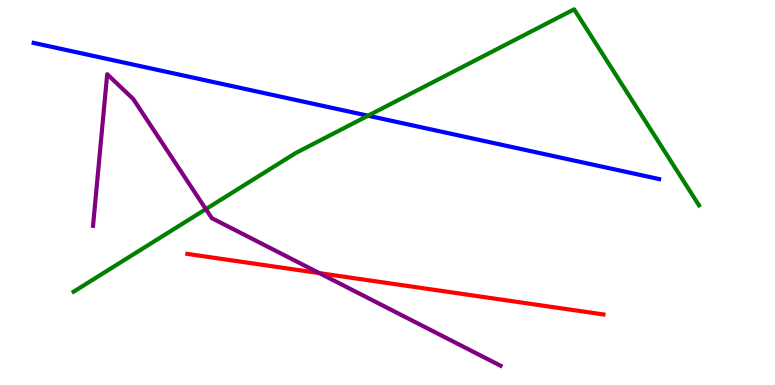[{'lines': ['blue', 'red'], 'intersections': []}, {'lines': ['green', 'red'], 'intersections': []}, {'lines': ['purple', 'red'], 'intersections': [{'x': 4.12, 'y': 2.91}]}, {'lines': ['blue', 'green'], 'intersections': [{'x': 4.75, 'y': 6.99}]}, {'lines': ['blue', 'purple'], 'intersections': []}, {'lines': ['green', 'purple'], 'intersections': [{'x': 2.66, 'y': 4.57}]}]